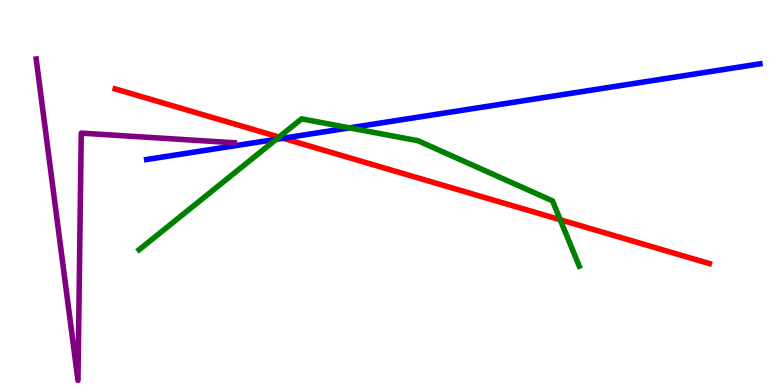[{'lines': ['blue', 'red'], 'intersections': [{'x': 3.65, 'y': 6.41}]}, {'lines': ['green', 'red'], 'intersections': [{'x': 3.6, 'y': 6.44}, {'x': 7.23, 'y': 4.29}]}, {'lines': ['purple', 'red'], 'intersections': []}, {'lines': ['blue', 'green'], 'intersections': [{'x': 3.56, 'y': 6.38}, {'x': 4.51, 'y': 6.68}]}, {'lines': ['blue', 'purple'], 'intersections': []}, {'lines': ['green', 'purple'], 'intersections': []}]